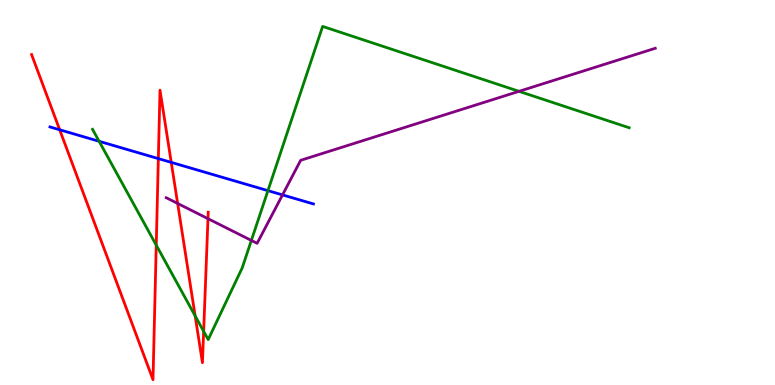[{'lines': ['blue', 'red'], 'intersections': [{'x': 0.77, 'y': 6.63}, {'x': 2.04, 'y': 5.88}, {'x': 2.21, 'y': 5.78}]}, {'lines': ['green', 'red'], 'intersections': [{'x': 2.02, 'y': 3.63}, {'x': 2.52, 'y': 1.8}, {'x': 2.63, 'y': 1.39}]}, {'lines': ['purple', 'red'], 'intersections': [{'x': 2.29, 'y': 4.72}, {'x': 2.68, 'y': 4.32}]}, {'lines': ['blue', 'green'], 'intersections': [{'x': 1.28, 'y': 6.33}, {'x': 3.46, 'y': 5.05}]}, {'lines': ['blue', 'purple'], 'intersections': [{'x': 3.65, 'y': 4.94}]}, {'lines': ['green', 'purple'], 'intersections': [{'x': 3.24, 'y': 3.75}, {'x': 6.7, 'y': 7.63}]}]